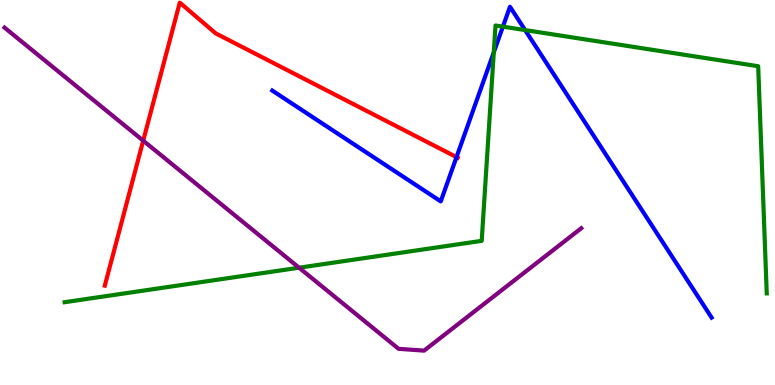[{'lines': ['blue', 'red'], 'intersections': [{'x': 5.89, 'y': 5.92}]}, {'lines': ['green', 'red'], 'intersections': []}, {'lines': ['purple', 'red'], 'intersections': [{'x': 1.85, 'y': 6.35}]}, {'lines': ['blue', 'green'], 'intersections': [{'x': 6.37, 'y': 8.64}, {'x': 6.49, 'y': 9.31}, {'x': 6.78, 'y': 9.22}]}, {'lines': ['blue', 'purple'], 'intersections': []}, {'lines': ['green', 'purple'], 'intersections': [{'x': 3.86, 'y': 3.05}]}]